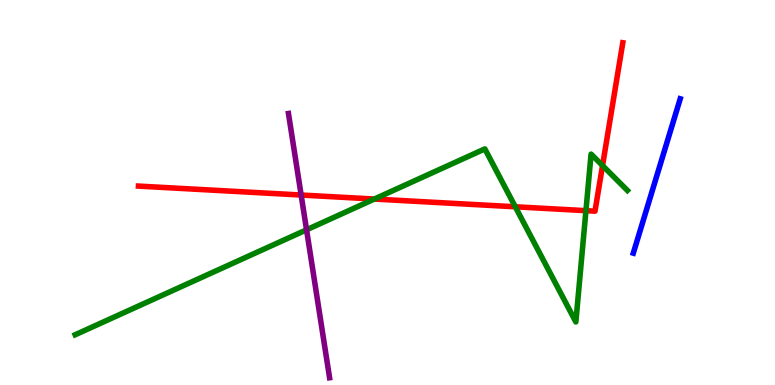[{'lines': ['blue', 'red'], 'intersections': []}, {'lines': ['green', 'red'], 'intersections': [{'x': 4.83, 'y': 4.83}, {'x': 6.65, 'y': 4.63}, {'x': 7.56, 'y': 4.53}, {'x': 7.77, 'y': 5.7}]}, {'lines': ['purple', 'red'], 'intersections': [{'x': 3.89, 'y': 4.93}]}, {'lines': ['blue', 'green'], 'intersections': []}, {'lines': ['blue', 'purple'], 'intersections': []}, {'lines': ['green', 'purple'], 'intersections': [{'x': 3.96, 'y': 4.03}]}]